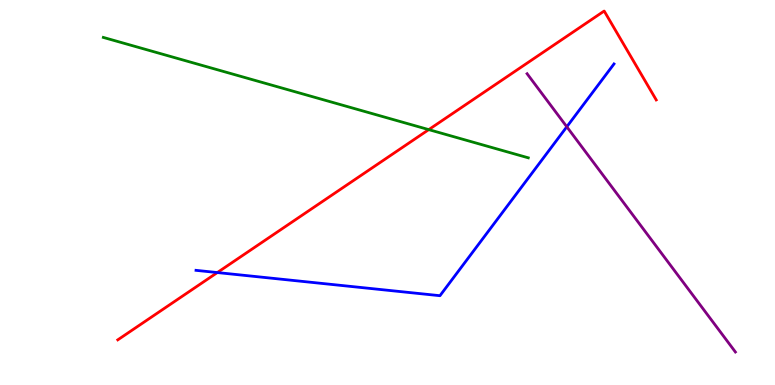[{'lines': ['blue', 'red'], 'intersections': [{'x': 2.8, 'y': 2.92}]}, {'lines': ['green', 'red'], 'intersections': [{'x': 5.53, 'y': 6.63}]}, {'lines': ['purple', 'red'], 'intersections': []}, {'lines': ['blue', 'green'], 'intersections': []}, {'lines': ['blue', 'purple'], 'intersections': [{'x': 7.31, 'y': 6.71}]}, {'lines': ['green', 'purple'], 'intersections': []}]